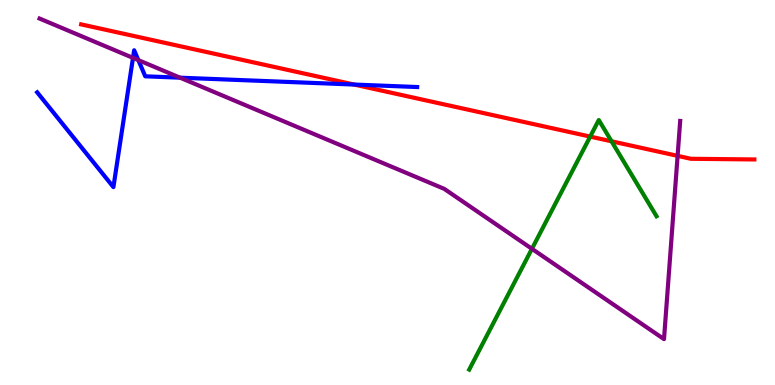[{'lines': ['blue', 'red'], 'intersections': [{'x': 4.57, 'y': 7.8}]}, {'lines': ['green', 'red'], 'intersections': [{'x': 7.62, 'y': 6.45}, {'x': 7.89, 'y': 6.33}]}, {'lines': ['purple', 'red'], 'intersections': [{'x': 8.74, 'y': 5.95}]}, {'lines': ['blue', 'green'], 'intersections': []}, {'lines': ['blue', 'purple'], 'intersections': [{'x': 1.72, 'y': 8.5}, {'x': 1.79, 'y': 8.44}, {'x': 2.32, 'y': 7.98}]}, {'lines': ['green', 'purple'], 'intersections': [{'x': 6.86, 'y': 3.54}]}]